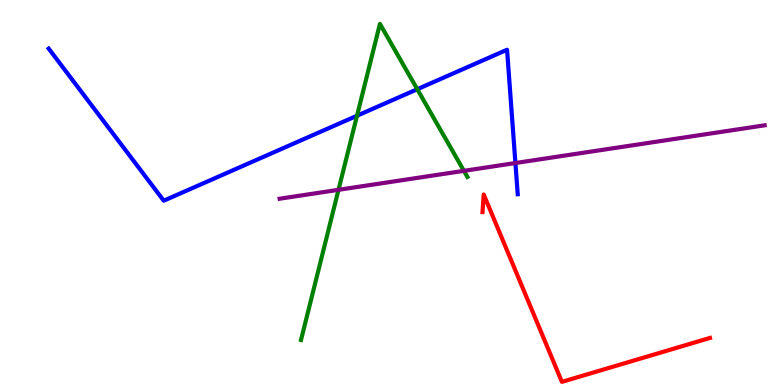[{'lines': ['blue', 'red'], 'intersections': []}, {'lines': ['green', 'red'], 'intersections': []}, {'lines': ['purple', 'red'], 'intersections': []}, {'lines': ['blue', 'green'], 'intersections': [{'x': 4.61, 'y': 6.99}, {'x': 5.38, 'y': 7.68}]}, {'lines': ['blue', 'purple'], 'intersections': [{'x': 6.65, 'y': 5.77}]}, {'lines': ['green', 'purple'], 'intersections': [{'x': 4.37, 'y': 5.07}, {'x': 5.99, 'y': 5.56}]}]